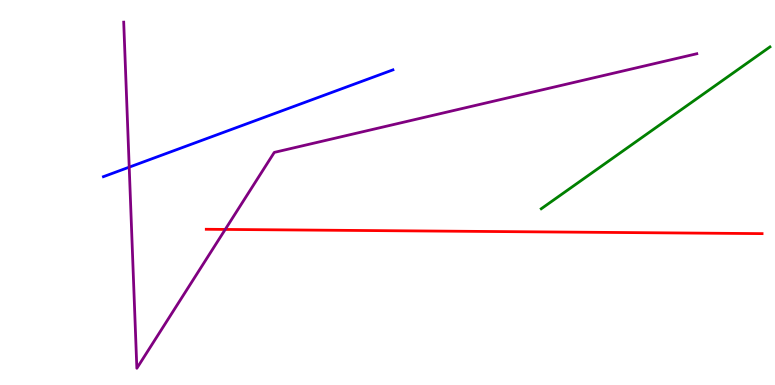[{'lines': ['blue', 'red'], 'intersections': []}, {'lines': ['green', 'red'], 'intersections': []}, {'lines': ['purple', 'red'], 'intersections': [{'x': 2.91, 'y': 4.04}]}, {'lines': ['blue', 'green'], 'intersections': []}, {'lines': ['blue', 'purple'], 'intersections': [{'x': 1.67, 'y': 5.66}]}, {'lines': ['green', 'purple'], 'intersections': []}]